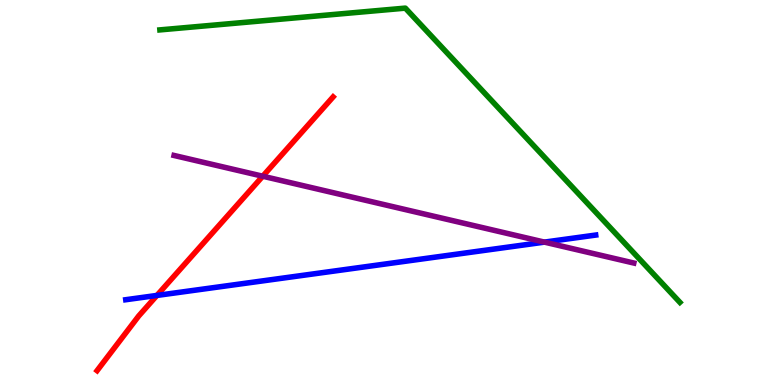[{'lines': ['blue', 'red'], 'intersections': [{'x': 2.02, 'y': 2.33}]}, {'lines': ['green', 'red'], 'intersections': []}, {'lines': ['purple', 'red'], 'intersections': [{'x': 3.39, 'y': 5.42}]}, {'lines': ['blue', 'green'], 'intersections': []}, {'lines': ['blue', 'purple'], 'intersections': [{'x': 7.03, 'y': 3.71}]}, {'lines': ['green', 'purple'], 'intersections': []}]